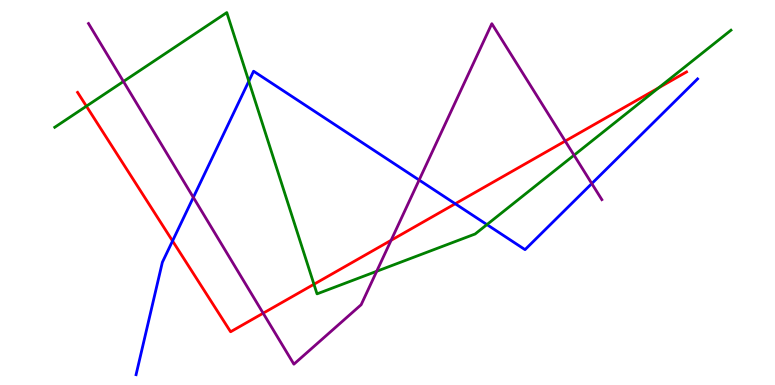[{'lines': ['blue', 'red'], 'intersections': [{'x': 2.23, 'y': 3.74}, {'x': 5.87, 'y': 4.71}]}, {'lines': ['green', 'red'], 'intersections': [{'x': 1.11, 'y': 7.24}, {'x': 4.05, 'y': 2.62}, {'x': 8.5, 'y': 7.72}]}, {'lines': ['purple', 'red'], 'intersections': [{'x': 3.4, 'y': 1.86}, {'x': 5.05, 'y': 3.76}, {'x': 7.29, 'y': 6.34}]}, {'lines': ['blue', 'green'], 'intersections': [{'x': 3.21, 'y': 7.89}, {'x': 6.28, 'y': 4.17}]}, {'lines': ['blue', 'purple'], 'intersections': [{'x': 2.49, 'y': 4.87}, {'x': 5.41, 'y': 5.32}, {'x': 7.64, 'y': 5.23}]}, {'lines': ['green', 'purple'], 'intersections': [{'x': 1.59, 'y': 7.88}, {'x': 4.86, 'y': 2.95}, {'x': 7.41, 'y': 5.97}]}]